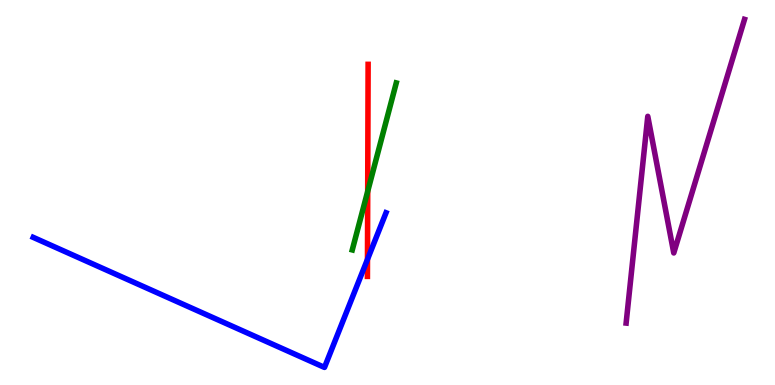[{'lines': ['blue', 'red'], 'intersections': [{'x': 4.74, 'y': 3.26}]}, {'lines': ['green', 'red'], 'intersections': [{'x': 4.74, 'y': 5.03}]}, {'lines': ['purple', 'red'], 'intersections': []}, {'lines': ['blue', 'green'], 'intersections': []}, {'lines': ['blue', 'purple'], 'intersections': []}, {'lines': ['green', 'purple'], 'intersections': []}]